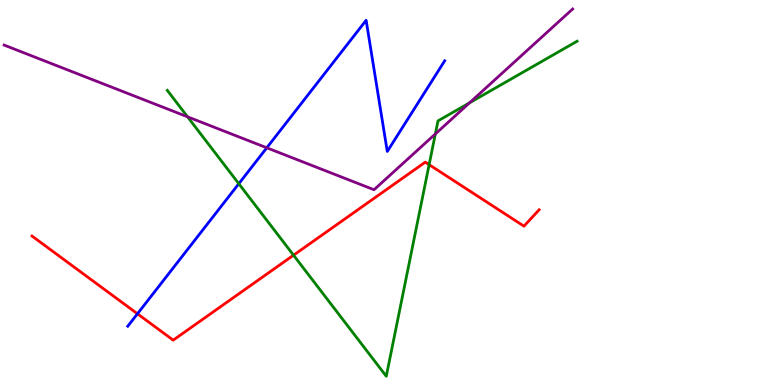[{'lines': ['blue', 'red'], 'intersections': [{'x': 1.77, 'y': 1.85}]}, {'lines': ['green', 'red'], 'intersections': [{'x': 3.79, 'y': 3.37}, {'x': 5.54, 'y': 5.72}]}, {'lines': ['purple', 'red'], 'intersections': []}, {'lines': ['blue', 'green'], 'intersections': [{'x': 3.08, 'y': 5.23}]}, {'lines': ['blue', 'purple'], 'intersections': [{'x': 3.44, 'y': 6.16}]}, {'lines': ['green', 'purple'], 'intersections': [{'x': 2.42, 'y': 6.97}, {'x': 5.62, 'y': 6.52}, {'x': 6.06, 'y': 7.33}]}]